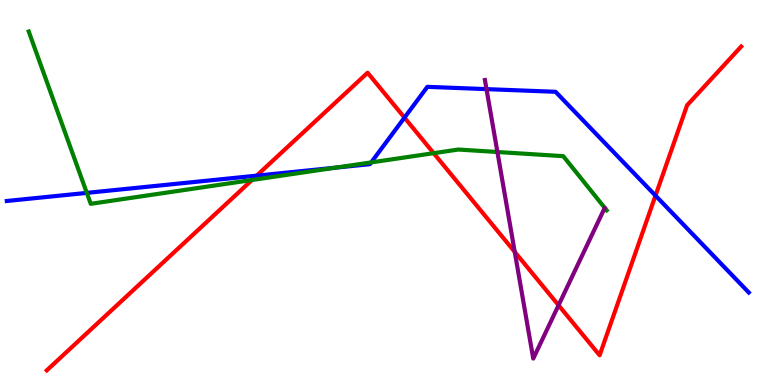[{'lines': ['blue', 'red'], 'intersections': [{'x': 3.31, 'y': 5.44}, {'x': 5.22, 'y': 6.94}, {'x': 8.46, 'y': 4.92}]}, {'lines': ['green', 'red'], 'intersections': [{'x': 3.25, 'y': 5.32}, {'x': 5.6, 'y': 6.02}]}, {'lines': ['purple', 'red'], 'intersections': [{'x': 6.64, 'y': 3.46}, {'x': 7.21, 'y': 2.07}]}, {'lines': ['blue', 'green'], 'intersections': [{'x': 1.12, 'y': 4.99}, {'x': 4.33, 'y': 5.65}, {'x': 4.79, 'y': 5.78}]}, {'lines': ['blue', 'purple'], 'intersections': [{'x': 6.28, 'y': 7.69}]}, {'lines': ['green', 'purple'], 'intersections': [{'x': 6.42, 'y': 6.05}]}]